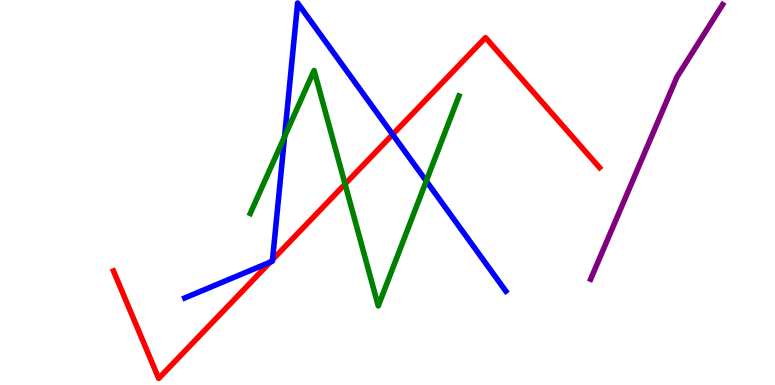[{'lines': ['blue', 'red'], 'intersections': [{'x': 3.49, 'y': 3.19}, {'x': 3.52, 'y': 3.25}, {'x': 5.07, 'y': 6.51}]}, {'lines': ['green', 'red'], 'intersections': [{'x': 4.45, 'y': 5.22}]}, {'lines': ['purple', 'red'], 'intersections': []}, {'lines': ['blue', 'green'], 'intersections': [{'x': 3.67, 'y': 6.45}, {'x': 5.5, 'y': 5.3}]}, {'lines': ['blue', 'purple'], 'intersections': []}, {'lines': ['green', 'purple'], 'intersections': []}]